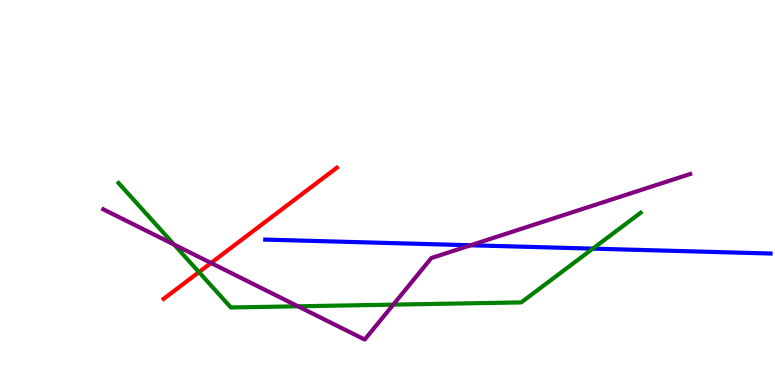[{'lines': ['blue', 'red'], 'intersections': []}, {'lines': ['green', 'red'], 'intersections': [{'x': 2.57, 'y': 2.93}]}, {'lines': ['purple', 'red'], 'intersections': [{'x': 2.72, 'y': 3.17}]}, {'lines': ['blue', 'green'], 'intersections': [{'x': 7.65, 'y': 3.54}]}, {'lines': ['blue', 'purple'], 'intersections': [{'x': 6.07, 'y': 3.63}]}, {'lines': ['green', 'purple'], 'intersections': [{'x': 2.25, 'y': 3.65}, {'x': 3.84, 'y': 2.04}, {'x': 5.07, 'y': 2.09}]}]